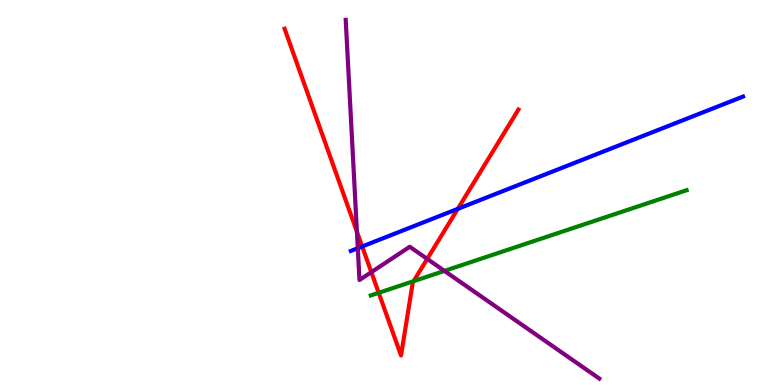[{'lines': ['blue', 'red'], 'intersections': [{'x': 4.67, 'y': 3.6}, {'x': 5.91, 'y': 4.58}]}, {'lines': ['green', 'red'], 'intersections': [{'x': 4.89, 'y': 2.39}, {'x': 5.34, 'y': 2.7}]}, {'lines': ['purple', 'red'], 'intersections': [{'x': 4.61, 'y': 3.98}, {'x': 4.79, 'y': 2.93}, {'x': 5.51, 'y': 3.28}]}, {'lines': ['blue', 'green'], 'intersections': []}, {'lines': ['blue', 'purple'], 'intersections': [{'x': 4.62, 'y': 3.55}]}, {'lines': ['green', 'purple'], 'intersections': [{'x': 5.73, 'y': 2.96}]}]